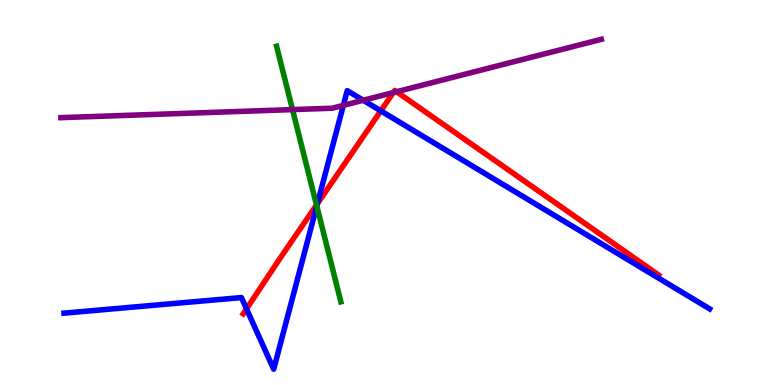[{'lines': ['blue', 'red'], 'intersections': [{'x': 3.18, 'y': 1.98}, {'x': 4.1, 'y': 4.71}, {'x': 4.91, 'y': 7.12}]}, {'lines': ['green', 'red'], 'intersections': [{'x': 4.08, 'y': 4.68}]}, {'lines': ['purple', 'red'], 'intersections': [{'x': 5.07, 'y': 7.6}, {'x': 5.12, 'y': 7.62}]}, {'lines': ['blue', 'green'], 'intersections': [{'x': 4.09, 'y': 4.65}]}, {'lines': ['blue', 'purple'], 'intersections': [{'x': 4.43, 'y': 7.26}, {'x': 4.69, 'y': 7.4}]}, {'lines': ['green', 'purple'], 'intersections': [{'x': 3.77, 'y': 7.15}]}]